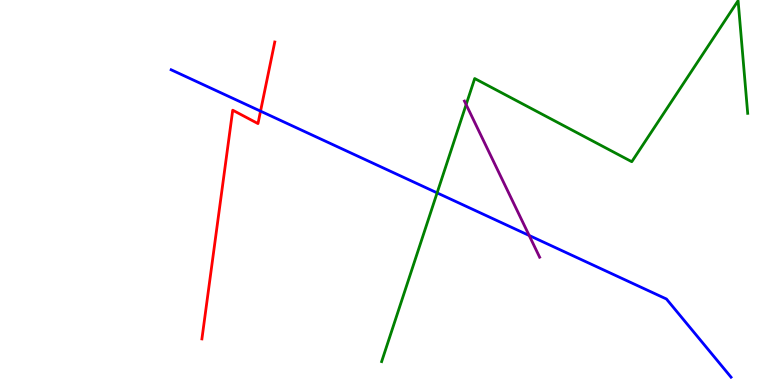[{'lines': ['blue', 'red'], 'intersections': [{'x': 3.36, 'y': 7.11}]}, {'lines': ['green', 'red'], 'intersections': []}, {'lines': ['purple', 'red'], 'intersections': []}, {'lines': ['blue', 'green'], 'intersections': [{'x': 5.64, 'y': 4.99}]}, {'lines': ['blue', 'purple'], 'intersections': [{'x': 6.83, 'y': 3.88}]}, {'lines': ['green', 'purple'], 'intersections': [{'x': 6.01, 'y': 7.28}]}]